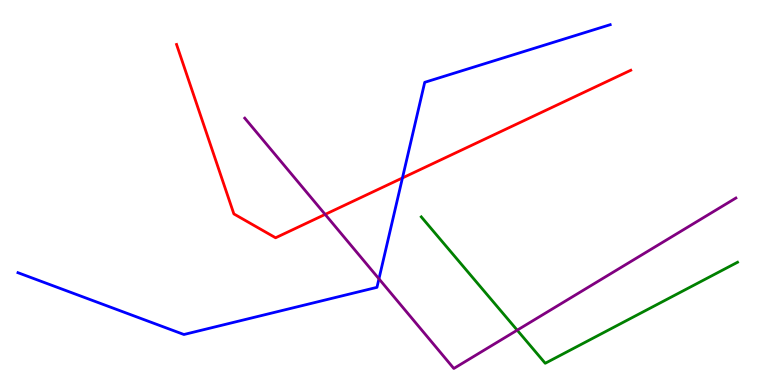[{'lines': ['blue', 'red'], 'intersections': [{'x': 5.19, 'y': 5.38}]}, {'lines': ['green', 'red'], 'intersections': []}, {'lines': ['purple', 'red'], 'intersections': [{'x': 4.2, 'y': 4.43}]}, {'lines': ['blue', 'green'], 'intersections': []}, {'lines': ['blue', 'purple'], 'intersections': [{'x': 4.89, 'y': 2.76}]}, {'lines': ['green', 'purple'], 'intersections': [{'x': 6.67, 'y': 1.42}]}]